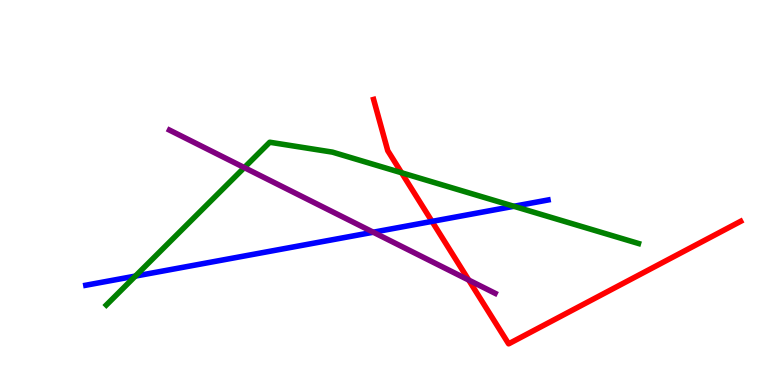[{'lines': ['blue', 'red'], 'intersections': [{'x': 5.57, 'y': 4.25}]}, {'lines': ['green', 'red'], 'intersections': [{'x': 5.18, 'y': 5.51}]}, {'lines': ['purple', 'red'], 'intersections': [{'x': 6.05, 'y': 2.73}]}, {'lines': ['blue', 'green'], 'intersections': [{'x': 1.75, 'y': 2.83}, {'x': 6.63, 'y': 4.64}]}, {'lines': ['blue', 'purple'], 'intersections': [{'x': 4.82, 'y': 3.97}]}, {'lines': ['green', 'purple'], 'intersections': [{'x': 3.15, 'y': 5.65}]}]